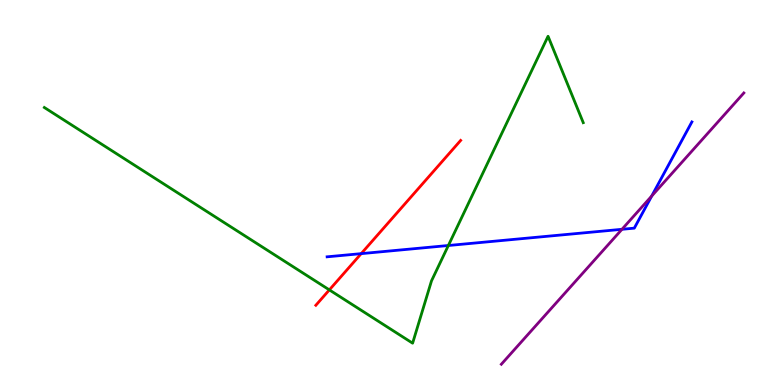[{'lines': ['blue', 'red'], 'intersections': [{'x': 4.66, 'y': 3.41}]}, {'lines': ['green', 'red'], 'intersections': [{'x': 4.25, 'y': 2.47}]}, {'lines': ['purple', 'red'], 'intersections': []}, {'lines': ['blue', 'green'], 'intersections': [{'x': 5.79, 'y': 3.62}]}, {'lines': ['blue', 'purple'], 'intersections': [{'x': 8.03, 'y': 4.04}, {'x': 8.41, 'y': 4.91}]}, {'lines': ['green', 'purple'], 'intersections': []}]